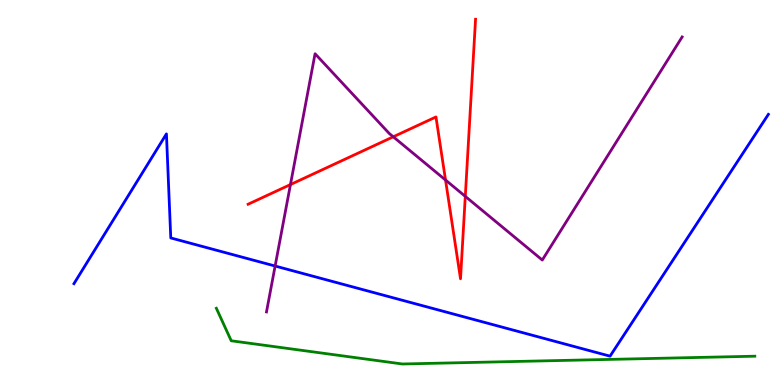[{'lines': ['blue', 'red'], 'intersections': []}, {'lines': ['green', 'red'], 'intersections': []}, {'lines': ['purple', 'red'], 'intersections': [{'x': 3.75, 'y': 5.21}, {'x': 5.07, 'y': 6.45}, {'x': 5.75, 'y': 5.32}, {'x': 6.0, 'y': 4.9}]}, {'lines': ['blue', 'green'], 'intersections': []}, {'lines': ['blue', 'purple'], 'intersections': [{'x': 3.55, 'y': 3.09}]}, {'lines': ['green', 'purple'], 'intersections': []}]